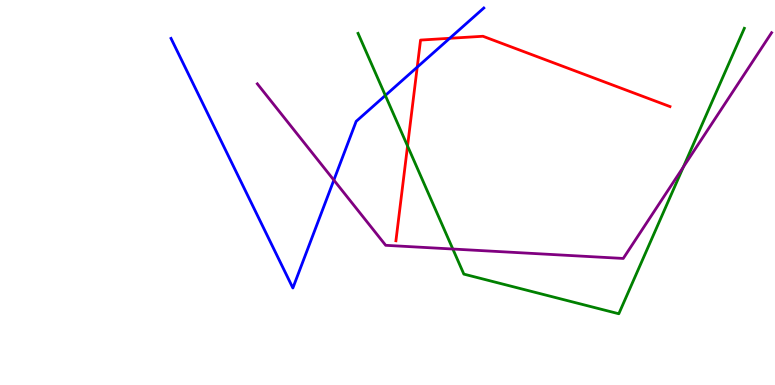[{'lines': ['blue', 'red'], 'intersections': [{'x': 5.38, 'y': 8.26}, {'x': 5.8, 'y': 9.01}]}, {'lines': ['green', 'red'], 'intersections': [{'x': 5.26, 'y': 6.21}]}, {'lines': ['purple', 'red'], 'intersections': []}, {'lines': ['blue', 'green'], 'intersections': [{'x': 4.97, 'y': 7.52}]}, {'lines': ['blue', 'purple'], 'intersections': [{'x': 4.31, 'y': 5.32}]}, {'lines': ['green', 'purple'], 'intersections': [{'x': 5.84, 'y': 3.53}, {'x': 8.82, 'y': 5.66}]}]